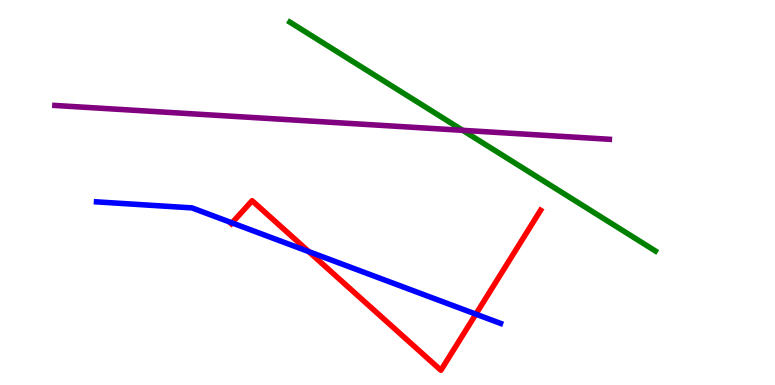[{'lines': ['blue', 'red'], 'intersections': [{'x': 2.99, 'y': 4.21}, {'x': 3.98, 'y': 3.46}, {'x': 6.14, 'y': 1.84}]}, {'lines': ['green', 'red'], 'intersections': []}, {'lines': ['purple', 'red'], 'intersections': []}, {'lines': ['blue', 'green'], 'intersections': []}, {'lines': ['blue', 'purple'], 'intersections': []}, {'lines': ['green', 'purple'], 'intersections': [{'x': 5.97, 'y': 6.61}]}]